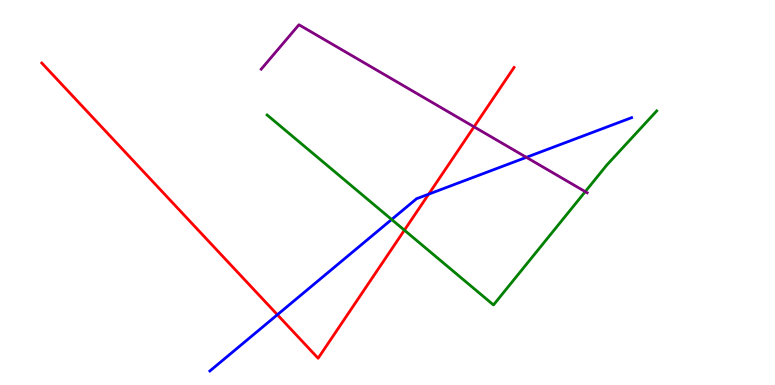[{'lines': ['blue', 'red'], 'intersections': [{'x': 3.58, 'y': 1.83}, {'x': 5.53, 'y': 4.96}]}, {'lines': ['green', 'red'], 'intersections': [{'x': 5.22, 'y': 4.02}]}, {'lines': ['purple', 'red'], 'intersections': [{'x': 6.12, 'y': 6.71}]}, {'lines': ['blue', 'green'], 'intersections': [{'x': 5.05, 'y': 4.3}]}, {'lines': ['blue', 'purple'], 'intersections': [{'x': 6.79, 'y': 5.91}]}, {'lines': ['green', 'purple'], 'intersections': [{'x': 7.55, 'y': 5.02}]}]